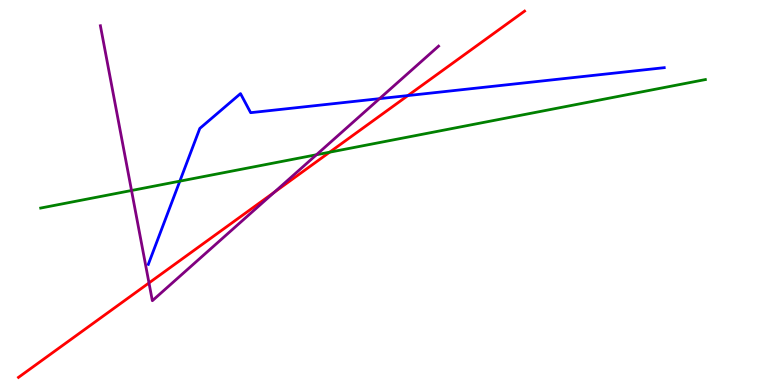[{'lines': ['blue', 'red'], 'intersections': [{'x': 5.26, 'y': 7.52}]}, {'lines': ['green', 'red'], 'intersections': [{'x': 4.25, 'y': 6.05}]}, {'lines': ['purple', 'red'], 'intersections': [{'x': 1.92, 'y': 2.65}, {'x': 3.54, 'y': 5.01}]}, {'lines': ['blue', 'green'], 'intersections': [{'x': 2.32, 'y': 5.29}]}, {'lines': ['blue', 'purple'], 'intersections': [{'x': 4.9, 'y': 7.44}]}, {'lines': ['green', 'purple'], 'intersections': [{'x': 1.7, 'y': 5.05}, {'x': 4.08, 'y': 5.98}]}]